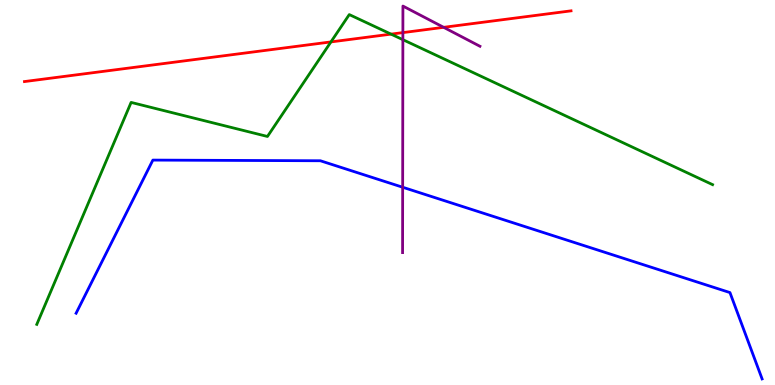[{'lines': ['blue', 'red'], 'intersections': []}, {'lines': ['green', 'red'], 'intersections': [{'x': 4.27, 'y': 8.91}, {'x': 5.05, 'y': 9.11}]}, {'lines': ['purple', 'red'], 'intersections': [{'x': 5.2, 'y': 9.15}, {'x': 5.72, 'y': 9.29}]}, {'lines': ['blue', 'green'], 'intersections': []}, {'lines': ['blue', 'purple'], 'intersections': [{'x': 5.2, 'y': 5.14}]}, {'lines': ['green', 'purple'], 'intersections': [{'x': 5.2, 'y': 8.97}]}]